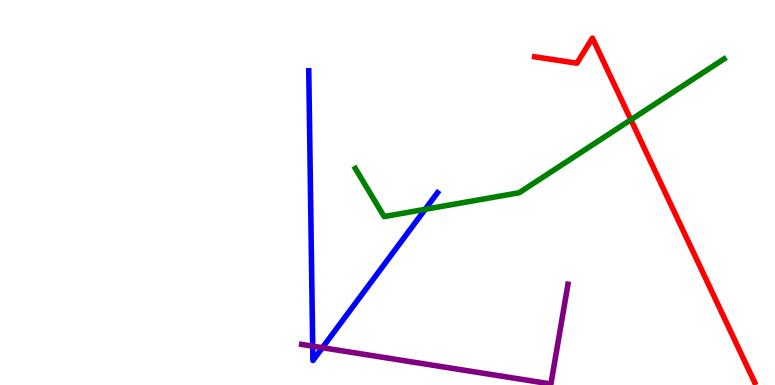[{'lines': ['blue', 'red'], 'intersections': []}, {'lines': ['green', 'red'], 'intersections': [{'x': 8.14, 'y': 6.89}]}, {'lines': ['purple', 'red'], 'intersections': []}, {'lines': ['blue', 'green'], 'intersections': [{'x': 5.49, 'y': 4.56}]}, {'lines': ['blue', 'purple'], 'intersections': [{'x': 4.03, 'y': 1.01}, {'x': 4.16, 'y': 0.969}]}, {'lines': ['green', 'purple'], 'intersections': []}]